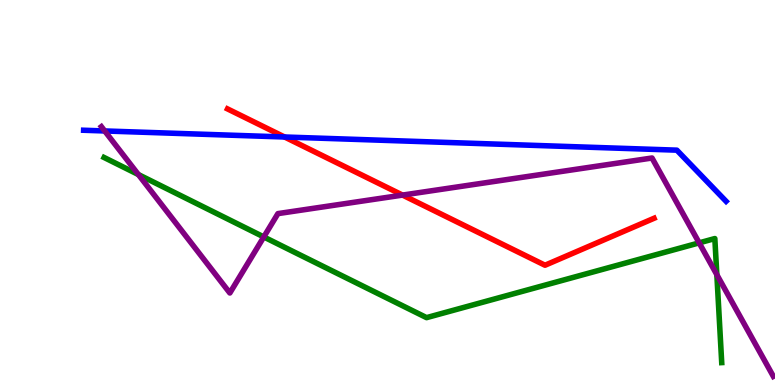[{'lines': ['blue', 'red'], 'intersections': [{'x': 3.67, 'y': 6.44}]}, {'lines': ['green', 'red'], 'intersections': []}, {'lines': ['purple', 'red'], 'intersections': [{'x': 5.19, 'y': 4.93}]}, {'lines': ['blue', 'green'], 'intersections': []}, {'lines': ['blue', 'purple'], 'intersections': [{'x': 1.35, 'y': 6.6}]}, {'lines': ['green', 'purple'], 'intersections': [{'x': 1.79, 'y': 5.47}, {'x': 3.4, 'y': 3.85}, {'x': 9.02, 'y': 3.69}, {'x': 9.25, 'y': 2.87}]}]